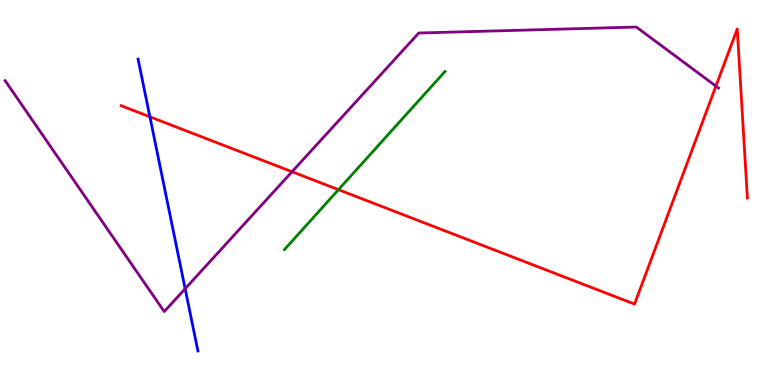[{'lines': ['blue', 'red'], 'intersections': [{'x': 1.93, 'y': 6.97}]}, {'lines': ['green', 'red'], 'intersections': [{'x': 4.37, 'y': 5.07}]}, {'lines': ['purple', 'red'], 'intersections': [{'x': 3.77, 'y': 5.54}, {'x': 9.24, 'y': 7.76}]}, {'lines': ['blue', 'green'], 'intersections': []}, {'lines': ['blue', 'purple'], 'intersections': [{'x': 2.39, 'y': 2.5}]}, {'lines': ['green', 'purple'], 'intersections': []}]